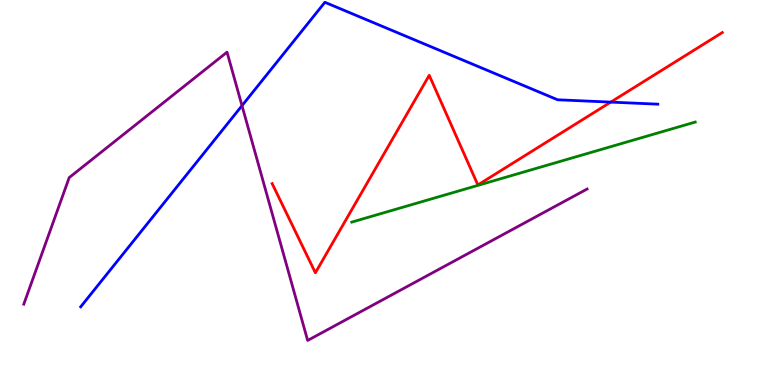[{'lines': ['blue', 'red'], 'intersections': [{'x': 7.88, 'y': 7.35}]}, {'lines': ['green', 'red'], 'intersections': []}, {'lines': ['purple', 'red'], 'intersections': []}, {'lines': ['blue', 'green'], 'intersections': []}, {'lines': ['blue', 'purple'], 'intersections': [{'x': 3.12, 'y': 7.26}]}, {'lines': ['green', 'purple'], 'intersections': []}]